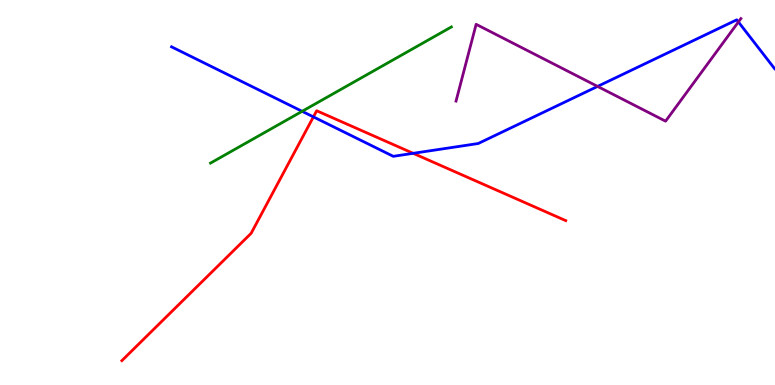[{'lines': ['blue', 'red'], 'intersections': [{'x': 4.04, 'y': 6.96}, {'x': 5.33, 'y': 6.02}]}, {'lines': ['green', 'red'], 'intersections': []}, {'lines': ['purple', 'red'], 'intersections': []}, {'lines': ['blue', 'green'], 'intersections': [{'x': 3.9, 'y': 7.11}]}, {'lines': ['blue', 'purple'], 'intersections': [{'x': 7.71, 'y': 7.76}, {'x': 9.53, 'y': 9.43}]}, {'lines': ['green', 'purple'], 'intersections': []}]